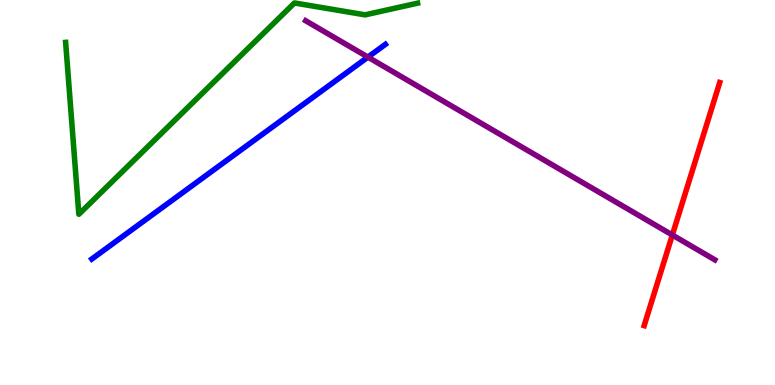[{'lines': ['blue', 'red'], 'intersections': []}, {'lines': ['green', 'red'], 'intersections': []}, {'lines': ['purple', 'red'], 'intersections': [{'x': 8.68, 'y': 3.9}]}, {'lines': ['blue', 'green'], 'intersections': []}, {'lines': ['blue', 'purple'], 'intersections': [{'x': 4.75, 'y': 8.52}]}, {'lines': ['green', 'purple'], 'intersections': []}]